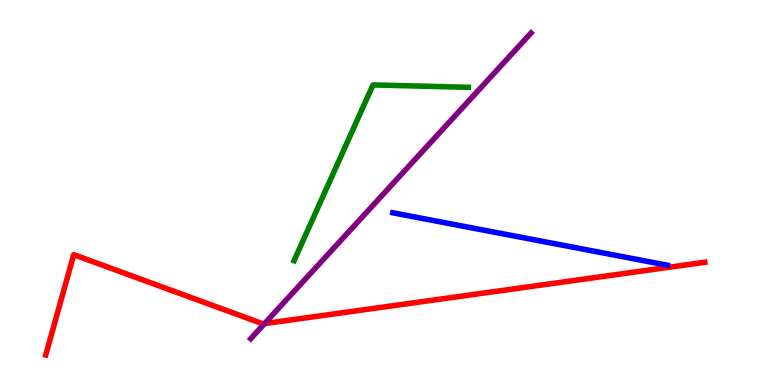[{'lines': ['blue', 'red'], 'intersections': []}, {'lines': ['green', 'red'], 'intersections': []}, {'lines': ['purple', 'red'], 'intersections': [{'x': 3.41, 'y': 1.59}]}, {'lines': ['blue', 'green'], 'intersections': []}, {'lines': ['blue', 'purple'], 'intersections': []}, {'lines': ['green', 'purple'], 'intersections': []}]